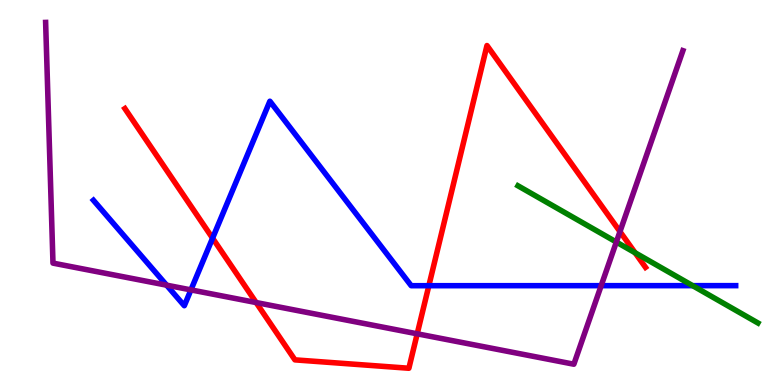[{'lines': ['blue', 'red'], 'intersections': [{'x': 2.74, 'y': 3.81}, {'x': 5.53, 'y': 2.58}]}, {'lines': ['green', 'red'], 'intersections': [{'x': 8.19, 'y': 3.43}]}, {'lines': ['purple', 'red'], 'intersections': [{'x': 3.31, 'y': 2.14}, {'x': 5.38, 'y': 1.33}, {'x': 8.0, 'y': 3.98}]}, {'lines': ['blue', 'green'], 'intersections': [{'x': 8.94, 'y': 2.58}]}, {'lines': ['blue', 'purple'], 'intersections': [{'x': 2.15, 'y': 2.59}, {'x': 2.46, 'y': 2.47}, {'x': 7.76, 'y': 2.58}]}, {'lines': ['green', 'purple'], 'intersections': [{'x': 7.95, 'y': 3.71}]}]